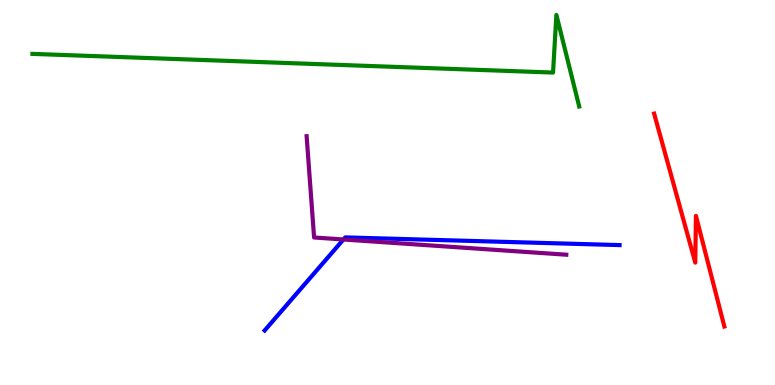[{'lines': ['blue', 'red'], 'intersections': []}, {'lines': ['green', 'red'], 'intersections': []}, {'lines': ['purple', 'red'], 'intersections': []}, {'lines': ['blue', 'green'], 'intersections': []}, {'lines': ['blue', 'purple'], 'intersections': [{'x': 4.43, 'y': 3.78}]}, {'lines': ['green', 'purple'], 'intersections': []}]